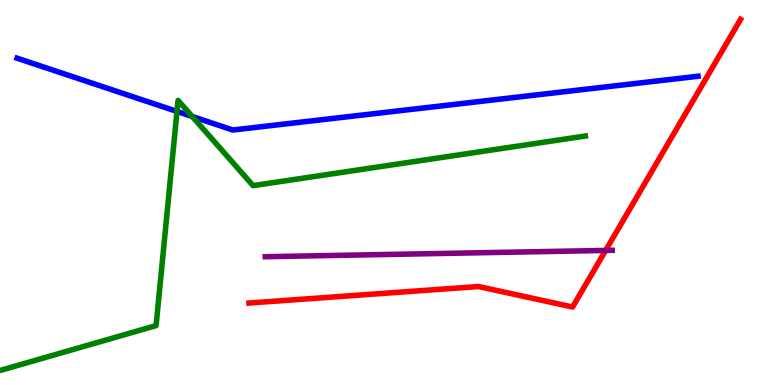[{'lines': ['blue', 'red'], 'intersections': []}, {'lines': ['green', 'red'], 'intersections': []}, {'lines': ['purple', 'red'], 'intersections': [{'x': 7.81, 'y': 3.5}]}, {'lines': ['blue', 'green'], 'intersections': [{'x': 2.28, 'y': 7.11}, {'x': 2.48, 'y': 6.97}]}, {'lines': ['blue', 'purple'], 'intersections': []}, {'lines': ['green', 'purple'], 'intersections': []}]